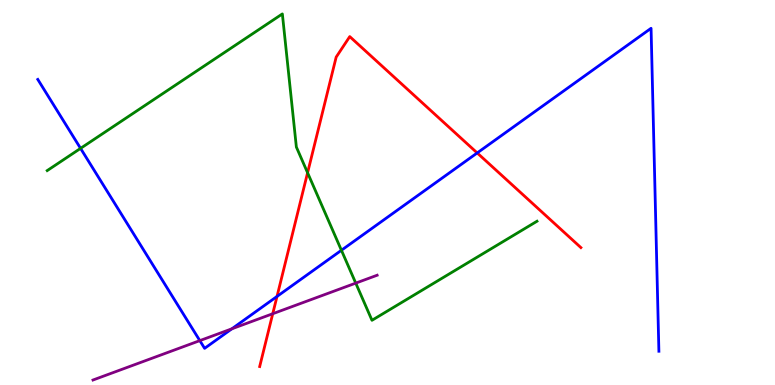[{'lines': ['blue', 'red'], 'intersections': [{'x': 3.57, 'y': 2.3}, {'x': 6.16, 'y': 6.03}]}, {'lines': ['green', 'red'], 'intersections': [{'x': 3.97, 'y': 5.51}]}, {'lines': ['purple', 'red'], 'intersections': [{'x': 3.52, 'y': 1.85}]}, {'lines': ['blue', 'green'], 'intersections': [{'x': 1.04, 'y': 6.15}, {'x': 4.41, 'y': 3.5}]}, {'lines': ['blue', 'purple'], 'intersections': [{'x': 2.58, 'y': 1.15}, {'x': 2.99, 'y': 1.46}]}, {'lines': ['green', 'purple'], 'intersections': [{'x': 4.59, 'y': 2.65}]}]